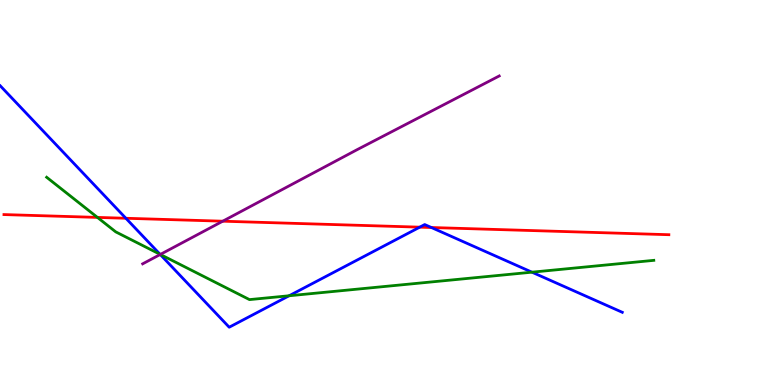[{'lines': ['blue', 'red'], 'intersections': [{'x': 1.62, 'y': 4.33}, {'x': 5.42, 'y': 4.1}, {'x': 5.57, 'y': 4.09}]}, {'lines': ['green', 'red'], 'intersections': [{'x': 1.26, 'y': 4.35}]}, {'lines': ['purple', 'red'], 'intersections': [{'x': 2.87, 'y': 4.25}]}, {'lines': ['blue', 'green'], 'intersections': [{'x': 2.07, 'y': 3.39}, {'x': 3.73, 'y': 2.32}, {'x': 6.86, 'y': 2.93}]}, {'lines': ['blue', 'purple'], 'intersections': [{'x': 2.07, 'y': 3.39}]}, {'lines': ['green', 'purple'], 'intersections': [{'x': 2.07, 'y': 3.39}]}]